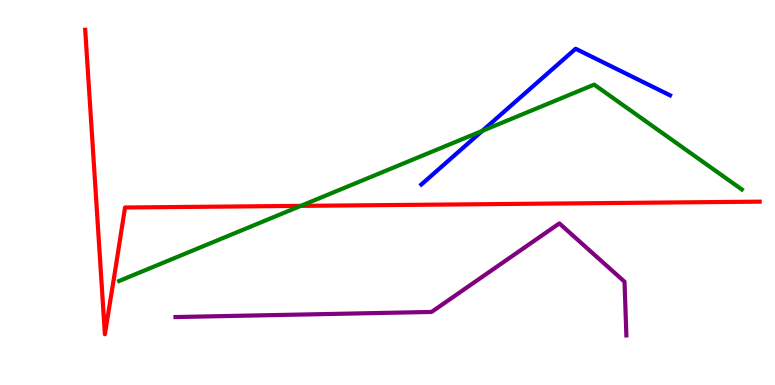[{'lines': ['blue', 'red'], 'intersections': []}, {'lines': ['green', 'red'], 'intersections': [{'x': 3.88, 'y': 4.65}]}, {'lines': ['purple', 'red'], 'intersections': []}, {'lines': ['blue', 'green'], 'intersections': [{'x': 6.22, 'y': 6.6}]}, {'lines': ['blue', 'purple'], 'intersections': []}, {'lines': ['green', 'purple'], 'intersections': []}]